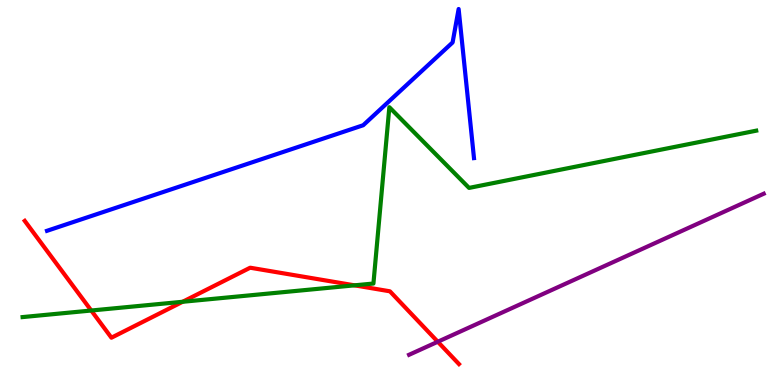[{'lines': ['blue', 'red'], 'intersections': []}, {'lines': ['green', 'red'], 'intersections': [{'x': 1.18, 'y': 1.93}, {'x': 2.36, 'y': 2.16}, {'x': 4.57, 'y': 2.59}]}, {'lines': ['purple', 'red'], 'intersections': [{'x': 5.65, 'y': 1.12}]}, {'lines': ['blue', 'green'], 'intersections': []}, {'lines': ['blue', 'purple'], 'intersections': []}, {'lines': ['green', 'purple'], 'intersections': []}]